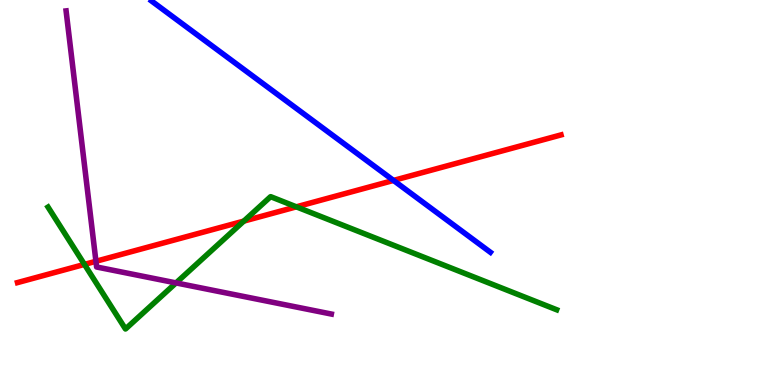[{'lines': ['blue', 'red'], 'intersections': [{'x': 5.08, 'y': 5.31}]}, {'lines': ['green', 'red'], 'intersections': [{'x': 1.09, 'y': 3.13}, {'x': 3.15, 'y': 4.26}, {'x': 3.82, 'y': 4.63}]}, {'lines': ['purple', 'red'], 'intersections': [{'x': 1.24, 'y': 3.21}]}, {'lines': ['blue', 'green'], 'intersections': []}, {'lines': ['blue', 'purple'], 'intersections': []}, {'lines': ['green', 'purple'], 'intersections': [{'x': 2.27, 'y': 2.65}]}]